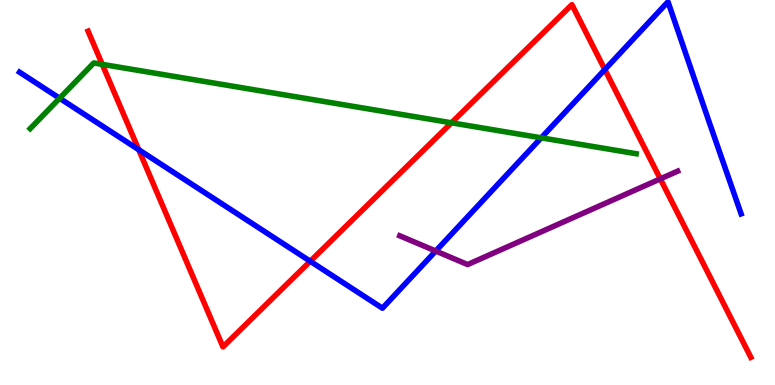[{'lines': ['blue', 'red'], 'intersections': [{'x': 1.79, 'y': 6.11}, {'x': 4.0, 'y': 3.21}, {'x': 7.8, 'y': 8.19}]}, {'lines': ['green', 'red'], 'intersections': [{'x': 1.32, 'y': 8.33}, {'x': 5.83, 'y': 6.81}]}, {'lines': ['purple', 'red'], 'intersections': [{'x': 8.52, 'y': 5.35}]}, {'lines': ['blue', 'green'], 'intersections': [{'x': 0.769, 'y': 7.45}, {'x': 6.98, 'y': 6.42}]}, {'lines': ['blue', 'purple'], 'intersections': [{'x': 5.62, 'y': 3.48}]}, {'lines': ['green', 'purple'], 'intersections': []}]